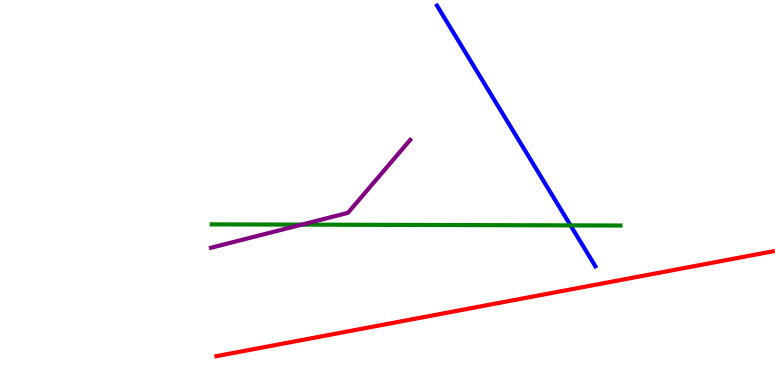[{'lines': ['blue', 'red'], 'intersections': []}, {'lines': ['green', 'red'], 'intersections': []}, {'lines': ['purple', 'red'], 'intersections': []}, {'lines': ['blue', 'green'], 'intersections': [{'x': 7.36, 'y': 4.15}]}, {'lines': ['blue', 'purple'], 'intersections': []}, {'lines': ['green', 'purple'], 'intersections': [{'x': 3.89, 'y': 4.17}]}]